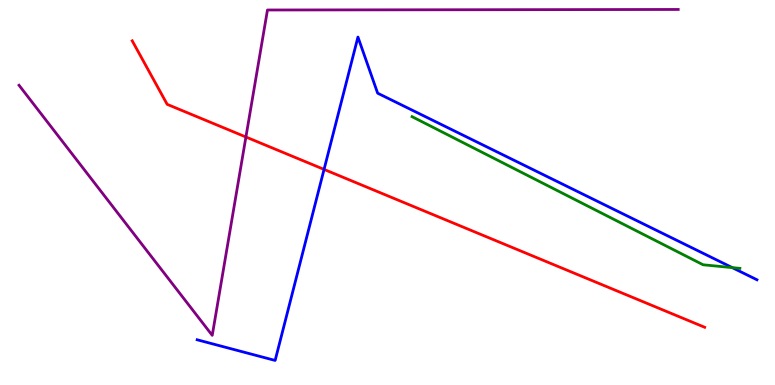[{'lines': ['blue', 'red'], 'intersections': [{'x': 4.18, 'y': 5.6}]}, {'lines': ['green', 'red'], 'intersections': []}, {'lines': ['purple', 'red'], 'intersections': [{'x': 3.17, 'y': 6.44}]}, {'lines': ['blue', 'green'], 'intersections': [{'x': 9.45, 'y': 3.05}]}, {'lines': ['blue', 'purple'], 'intersections': []}, {'lines': ['green', 'purple'], 'intersections': []}]